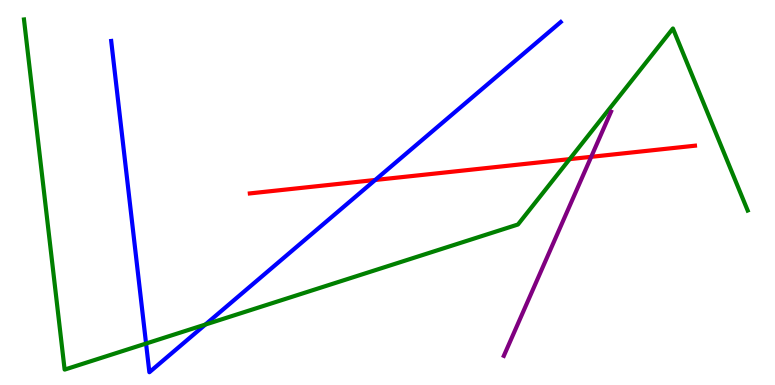[{'lines': ['blue', 'red'], 'intersections': [{'x': 4.84, 'y': 5.33}]}, {'lines': ['green', 'red'], 'intersections': [{'x': 7.35, 'y': 5.87}]}, {'lines': ['purple', 'red'], 'intersections': [{'x': 7.63, 'y': 5.93}]}, {'lines': ['blue', 'green'], 'intersections': [{'x': 1.88, 'y': 1.08}, {'x': 2.65, 'y': 1.57}]}, {'lines': ['blue', 'purple'], 'intersections': []}, {'lines': ['green', 'purple'], 'intersections': []}]